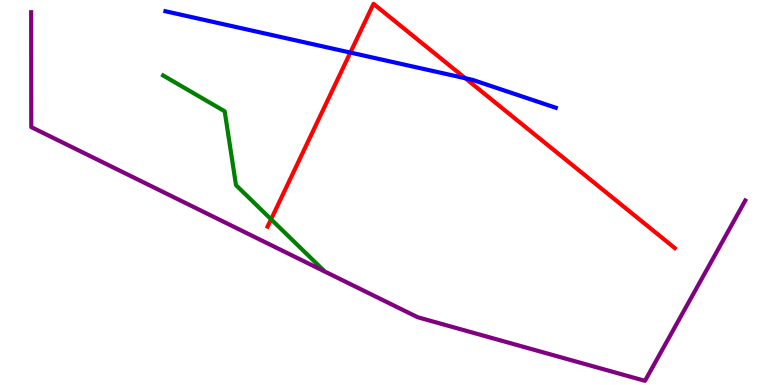[{'lines': ['blue', 'red'], 'intersections': [{'x': 4.52, 'y': 8.63}, {'x': 6.0, 'y': 7.97}]}, {'lines': ['green', 'red'], 'intersections': [{'x': 3.5, 'y': 4.3}]}, {'lines': ['purple', 'red'], 'intersections': []}, {'lines': ['blue', 'green'], 'intersections': []}, {'lines': ['blue', 'purple'], 'intersections': []}, {'lines': ['green', 'purple'], 'intersections': []}]